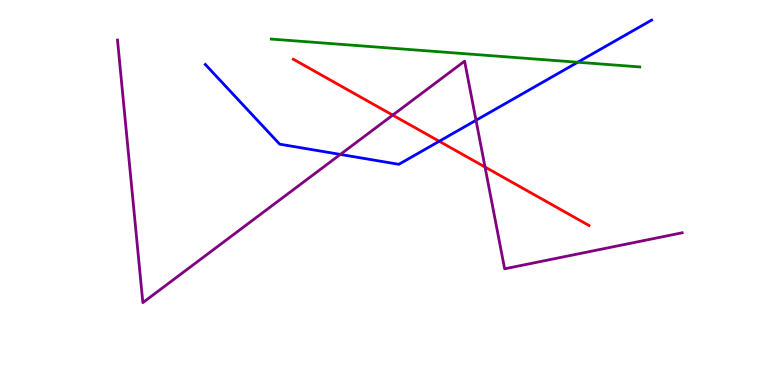[{'lines': ['blue', 'red'], 'intersections': [{'x': 5.67, 'y': 6.33}]}, {'lines': ['green', 'red'], 'intersections': []}, {'lines': ['purple', 'red'], 'intersections': [{'x': 5.07, 'y': 7.01}, {'x': 6.26, 'y': 5.66}]}, {'lines': ['blue', 'green'], 'intersections': [{'x': 7.45, 'y': 8.38}]}, {'lines': ['blue', 'purple'], 'intersections': [{'x': 4.39, 'y': 5.99}, {'x': 6.14, 'y': 6.88}]}, {'lines': ['green', 'purple'], 'intersections': []}]